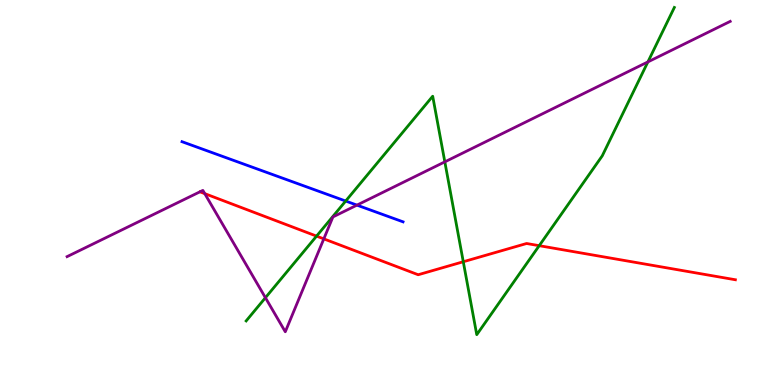[{'lines': ['blue', 'red'], 'intersections': []}, {'lines': ['green', 'red'], 'intersections': [{'x': 4.08, 'y': 3.87}, {'x': 5.98, 'y': 3.2}, {'x': 6.96, 'y': 3.62}]}, {'lines': ['purple', 'red'], 'intersections': [{'x': 2.64, 'y': 4.97}, {'x': 4.18, 'y': 3.8}]}, {'lines': ['blue', 'green'], 'intersections': [{'x': 4.46, 'y': 4.78}]}, {'lines': ['blue', 'purple'], 'intersections': [{'x': 4.61, 'y': 4.67}]}, {'lines': ['green', 'purple'], 'intersections': [{'x': 3.42, 'y': 2.27}, {'x': 5.74, 'y': 5.8}, {'x': 8.36, 'y': 8.39}]}]